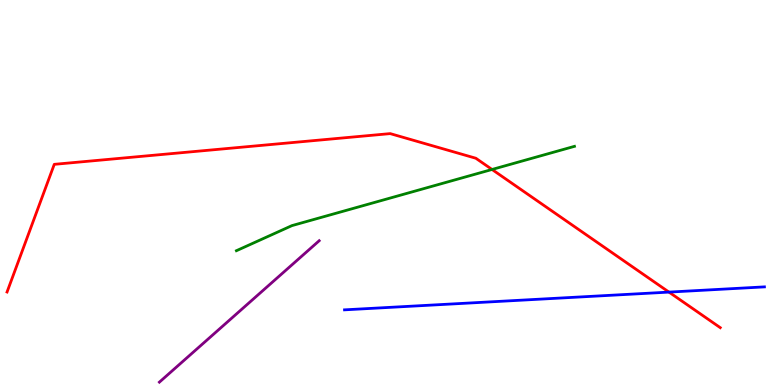[{'lines': ['blue', 'red'], 'intersections': [{'x': 8.63, 'y': 2.41}]}, {'lines': ['green', 'red'], 'intersections': [{'x': 6.35, 'y': 5.6}]}, {'lines': ['purple', 'red'], 'intersections': []}, {'lines': ['blue', 'green'], 'intersections': []}, {'lines': ['blue', 'purple'], 'intersections': []}, {'lines': ['green', 'purple'], 'intersections': []}]